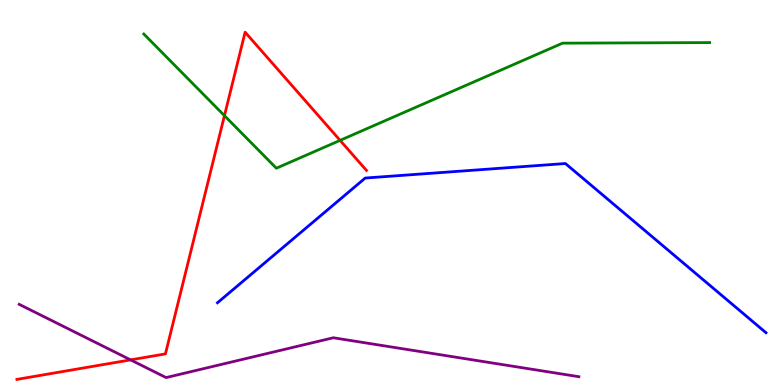[{'lines': ['blue', 'red'], 'intersections': []}, {'lines': ['green', 'red'], 'intersections': [{'x': 2.9, 'y': 7.0}, {'x': 4.39, 'y': 6.35}]}, {'lines': ['purple', 'red'], 'intersections': [{'x': 1.68, 'y': 0.653}]}, {'lines': ['blue', 'green'], 'intersections': []}, {'lines': ['blue', 'purple'], 'intersections': []}, {'lines': ['green', 'purple'], 'intersections': []}]